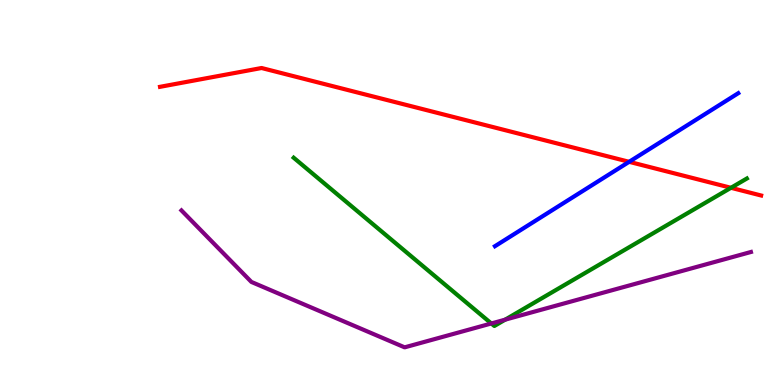[{'lines': ['blue', 'red'], 'intersections': [{'x': 8.12, 'y': 5.8}]}, {'lines': ['green', 'red'], 'intersections': [{'x': 9.43, 'y': 5.12}]}, {'lines': ['purple', 'red'], 'intersections': []}, {'lines': ['blue', 'green'], 'intersections': []}, {'lines': ['blue', 'purple'], 'intersections': []}, {'lines': ['green', 'purple'], 'intersections': [{'x': 6.34, 'y': 1.6}, {'x': 6.52, 'y': 1.7}]}]